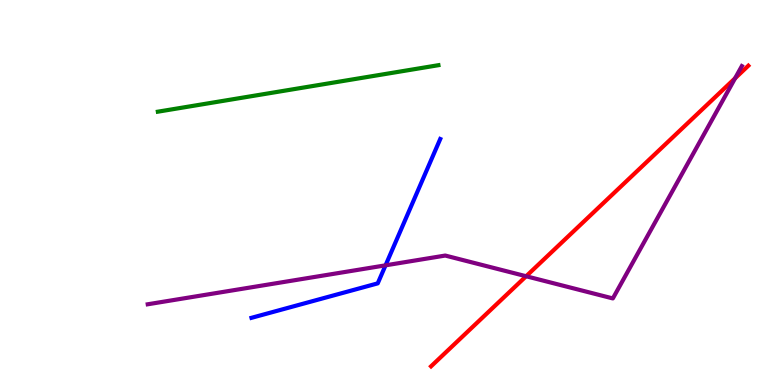[{'lines': ['blue', 'red'], 'intersections': []}, {'lines': ['green', 'red'], 'intersections': []}, {'lines': ['purple', 'red'], 'intersections': [{'x': 6.79, 'y': 2.82}, {'x': 9.48, 'y': 7.97}]}, {'lines': ['blue', 'green'], 'intersections': []}, {'lines': ['blue', 'purple'], 'intersections': [{'x': 4.97, 'y': 3.11}]}, {'lines': ['green', 'purple'], 'intersections': []}]